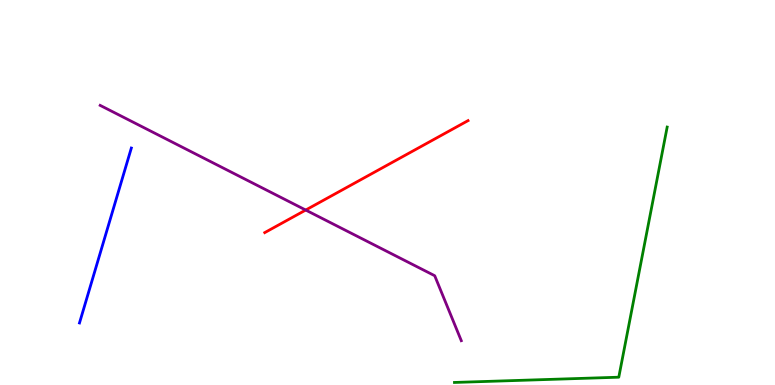[{'lines': ['blue', 'red'], 'intersections': []}, {'lines': ['green', 'red'], 'intersections': []}, {'lines': ['purple', 'red'], 'intersections': [{'x': 3.94, 'y': 4.54}]}, {'lines': ['blue', 'green'], 'intersections': []}, {'lines': ['blue', 'purple'], 'intersections': []}, {'lines': ['green', 'purple'], 'intersections': []}]